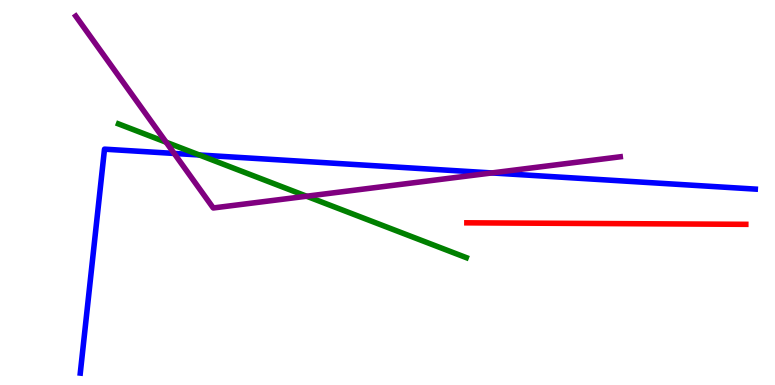[{'lines': ['blue', 'red'], 'intersections': []}, {'lines': ['green', 'red'], 'intersections': []}, {'lines': ['purple', 'red'], 'intersections': []}, {'lines': ['blue', 'green'], 'intersections': [{'x': 2.57, 'y': 5.97}]}, {'lines': ['blue', 'purple'], 'intersections': [{'x': 2.25, 'y': 6.01}, {'x': 6.35, 'y': 5.51}]}, {'lines': ['green', 'purple'], 'intersections': [{'x': 2.14, 'y': 6.31}, {'x': 3.96, 'y': 4.9}]}]